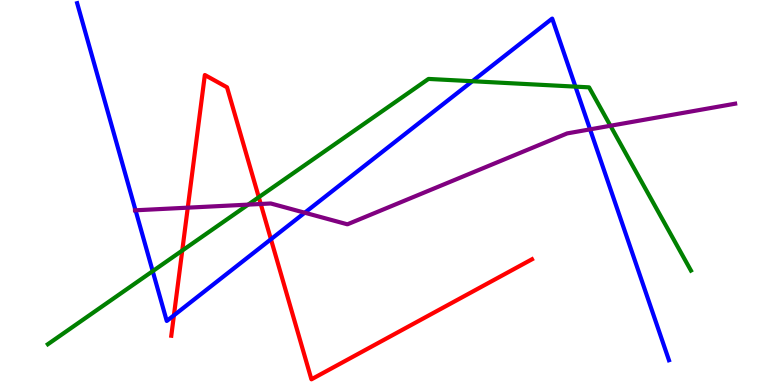[{'lines': ['blue', 'red'], 'intersections': [{'x': 2.24, 'y': 1.81}, {'x': 3.5, 'y': 3.79}]}, {'lines': ['green', 'red'], 'intersections': [{'x': 2.35, 'y': 3.49}, {'x': 3.34, 'y': 4.88}]}, {'lines': ['purple', 'red'], 'intersections': [{'x': 2.42, 'y': 4.61}, {'x': 3.36, 'y': 4.7}]}, {'lines': ['blue', 'green'], 'intersections': [{'x': 1.97, 'y': 2.96}, {'x': 6.09, 'y': 7.89}, {'x': 7.43, 'y': 7.75}]}, {'lines': ['blue', 'purple'], 'intersections': [{'x': 1.75, 'y': 4.54}, {'x': 3.93, 'y': 4.47}, {'x': 7.61, 'y': 6.64}]}, {'lines': ['green', 'purple'], 'intersections': [{'x': 3.2, 'y': 4.69}, {'x': 7.88, 'y': 6.73}]}]